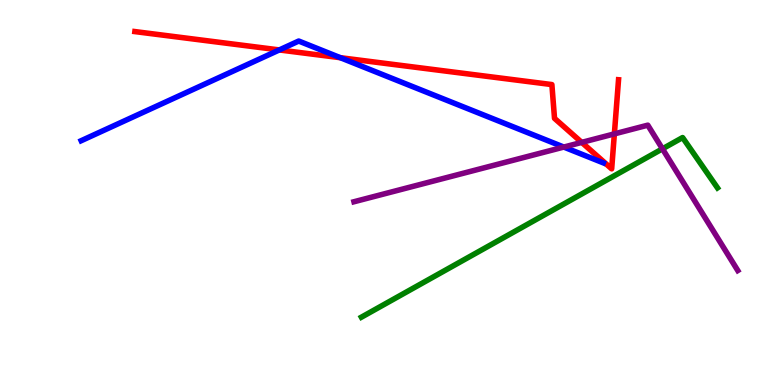[{'lines': ['blue', 'red'], 'intersections': [{'x': 3.6, 'y': 8.7}, {'x': 4.39, 'y': 8.5}]}, {'lines': ['green', 'red'], 'intersections': []}, {'lines': ['purple', 'red'], 'intersections': [{'x': 7.51, 'y': 6.3}, {'x': 7.93, 'y': 6.52}]}, {'lines': ['blue', 'green'], 'intersections': []}, {'lines': ['blue', 'purple'], 'intersections': [{'x': 7.27, 'y': 6.18}]}, {'lines': ['green', 'purple'], 'intersections': [{'x': 8.55, 'y': 6.13}]}]